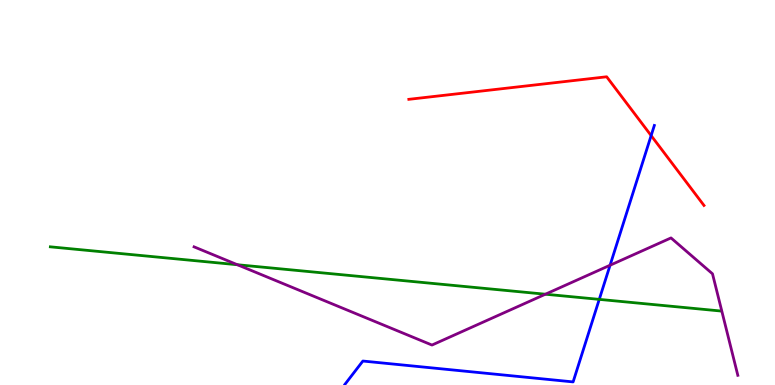[{'lines': ['blue', 'red'], 'intersections': [{'x': 8.4, 'y': 6.48}]}, {'lines': ['green', 'red'], 'intersections': []}, {'lines': ['purple', 'red'], 'intersections': []}, {'lines': ['blue', 'green'], 'intersections': [{'x': 7.73, 'y': 2.22}]}, {'lines': ['blue', 'purple'], 'intersections': [{'x': 7.87, 'y': 3.11}]}, {'lines': ['green', 'purple'], 'intersections': [{'x': 3.06, 'y': 3.12}, {'x': 7.04, 'y': 2.36}]}]